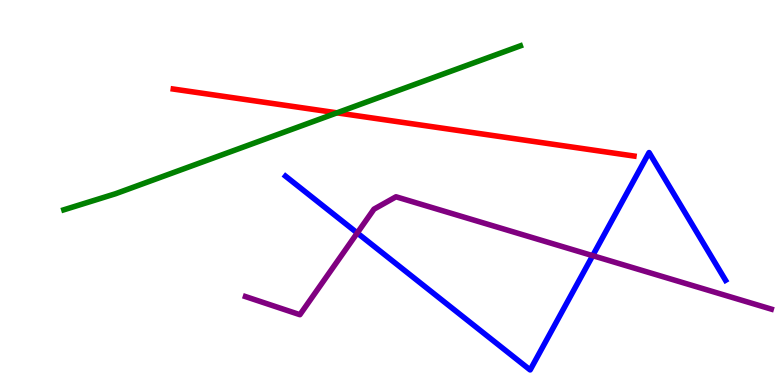[{'lines': ['blue', 'red'], 'intersections': []}, {'lines': ['green', 'red'], 'intersections': [{'x': 4.35, 'y': 7.07}]}, {'lines': ['purple', 'red'], 'intersections': []}, {'lines': ['blue', 'green'], 'intersections': []}, {'lines': ['blue', 'purple'], 'intersections': [{'x': 4.61, 'y': 3.95}, {'x': 7.65, 'y': 3.36}]}, {'lines': ['green', 'purple'], 'intersections': []}]